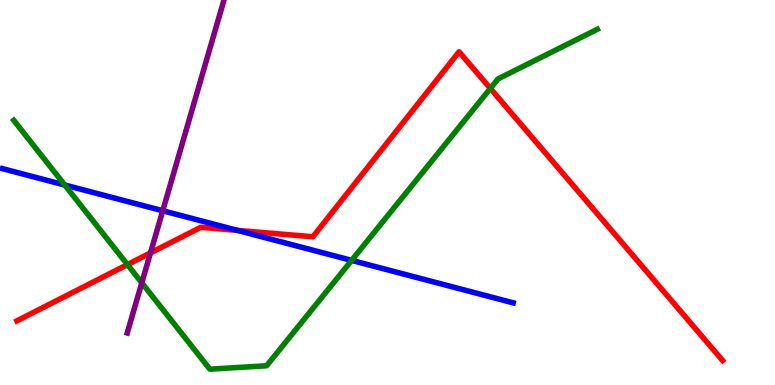[{'lines': ['blue', 'red'], 'intersections': [{'x': 3.07, 'y': 4.02}]}, {'lines': ['green', 'red'], 'intersections': [{'x': 1.64, 'y': 3.13}, {'x': 6.33, 'y': 7.7}]}, {'lines': ['purple', 'red'], 'intersections': [{'x': 1.94, 'y': 3.43}]}, {'lines': ['blue', 'green'], 'intersections': [{'x': 0.835, 'y': 5.19}, {'x': 4.54, 'y': 3.24}]}, {'lines': ['blue', 'purple'], 'intersections': [{'x': 2.1, 'y': 4.53}]}, {'lines': ['green', 'purple'], 'intersections': [{'x': 1.83, 'y': 2.65}]}]